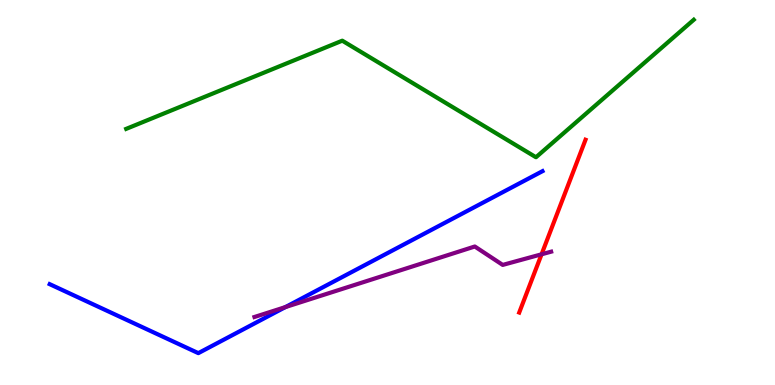[{'lines': ['blue', 'red'], 'intersections': []}, {'lines': ['green', 'red'], 'intersections': []}, {'lines': ['purple', 'red'], 'intersections': [{'x': 6.99, 'y': 3.39}]}, {'lines': ['blue', 'green'], 'intersections': []}, {'lines': ['blue', 'purple'], 'intersections': [{'x': 3.68, 'y': 2.02}]}, {'lines': ['green', 'purple'], 'intersections': []}]